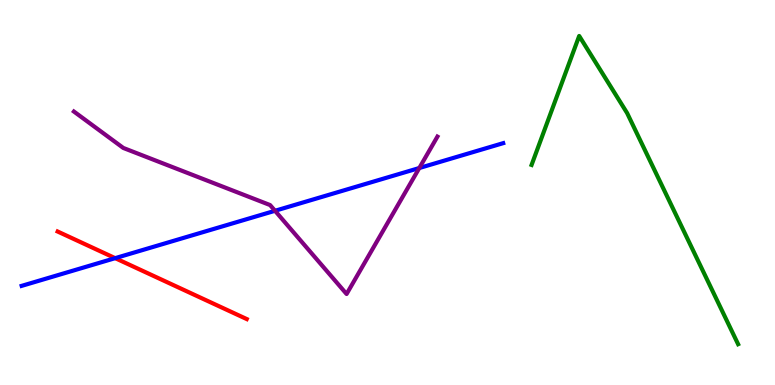[{'lines': ['blue', 'red'], 'intersections': [{'x': 1.49, 'y': 3.29}]}, {'lines': ['green', 'red'], 'intersections': []}, {'lines': ['purple', 'red'], 'intersections': []}, {'lines': ['blue', 'green'], 'intersections': []}, {'lines': ['blue', 'purple'], 'intersections': [{'x': 3.55, 'y': 4.53}, {'x': 5.41, 'y': 5.64}]}, {'lines': ['green', 'purple'], 'intersections': []}]